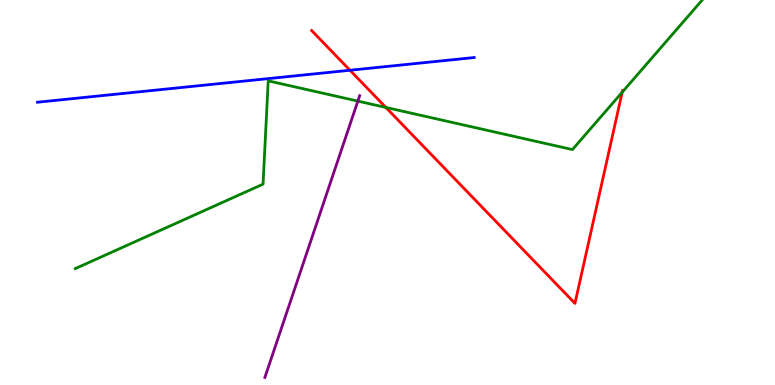[{'lines': ['blue', 'red'], 'intersections': [{'x': 4.52, 'y': 8.18}]}, {'lines': ['green', 'red'], 'intersections': [{'x': 4.98, 'y': 7.21}, {'x': 8.03, 'y': 7.6}]}, {'lines': ['purple', 'red'], 'intersections': []}, {'lines': ['blue', 'green'], 'intersections': []}, {'lines': ['blue', 'purple'], 'intersections': []}, {'lines': ['green', 'purple'], 'intersections': [{'x': 4.62, 'y': 7.37}]}]